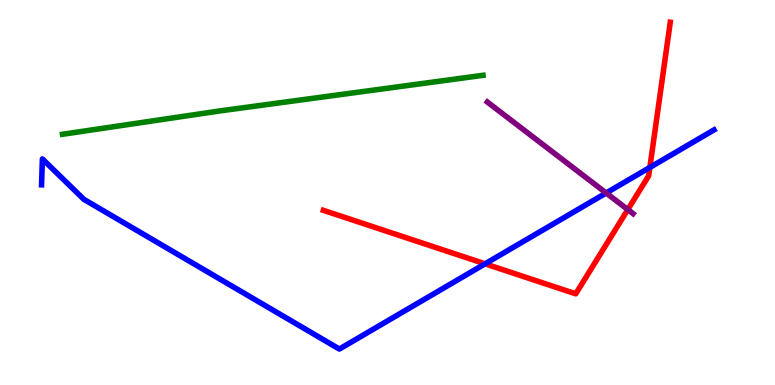[{'lines': ['blue', 'red'], 'intersections': [{'x': 6.26, 'y': 3.15}, {'x': 8.39, 'y': 5.65}]}, {'lines': ['green', 'red'], 'intersections': []}, {'lines': ['purple', 'red'], 'intersections': [{'x': 8.1, 'y': 4.56}]}, {'lines': ['blue', 'green'], 'intersections': []}, {'lines': ['blue', 'purple'], 'intersections': [{'x': 7.82, 'y': 4.99}]}, {'lines': ['green', 'purple'], 'intersections': []}]